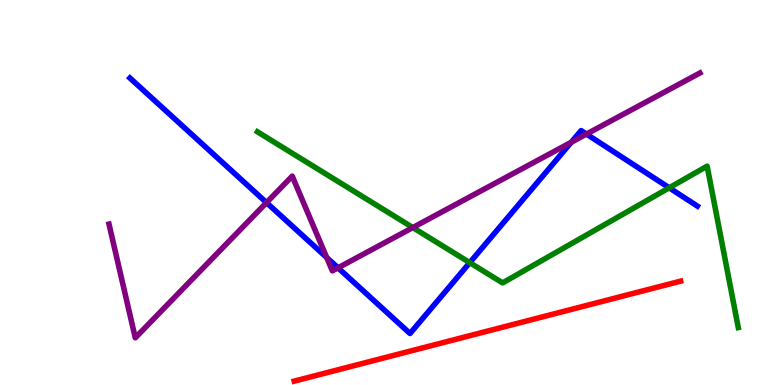[{'lines': ['blue', 'red'], 'intersections': []}, {'lines': ['green', 'red'], 'intersections': []}, {'lines': ['purple', 'red'], 'intersections': []}, {'lines': ['blue', 'green'], 'intersections': [{'x': 6.06, 'y': 3.18}, {'x': 8.63, 'y': 5.12}]}, {'lines': ['blue', 'purple'], 'intersections': [{'x': 3.44, 'y': 4.74}, {'x': 4.22, 'y': 3.31}, {'x': 4.36, 'y': 3.04}, {'x': 7.37, 'y': 6.3}, {'x': 7.57, 'y': 6.52}]}, {'lines': ['green', 'purple'], 'intersections': [{'x': 5.33, 'y': 4.09}]}]